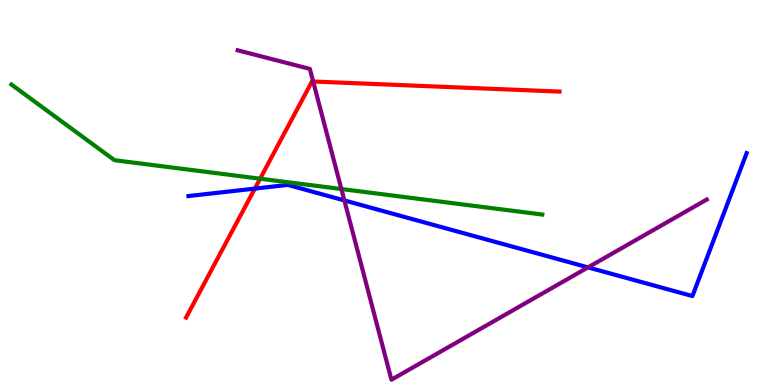[{'lines': ['blue', 'red'], 'intersections': [{'x': 3.29, 'y': 5.1}]}, {'lines': ['green', 'red'], 'intersections': [{'x': 3.36, 'y': 5.36}]}, {'lines': ['purple', 'red'], 'intersections': [{'x': 4.04, 'y': 7.88}]}, {'lines': ['blue', 'green'], 'intersections': []}, {'lines': ['blue', 'purple'], 'intersections': [{'x': 4.44, 'y': 4.79}, {'x': 7.59, 'y': 3.06}]}, {'lines': ['green', 'purple'], 'intersections': [{'x': 4.4, 'y': 5.09}]}]